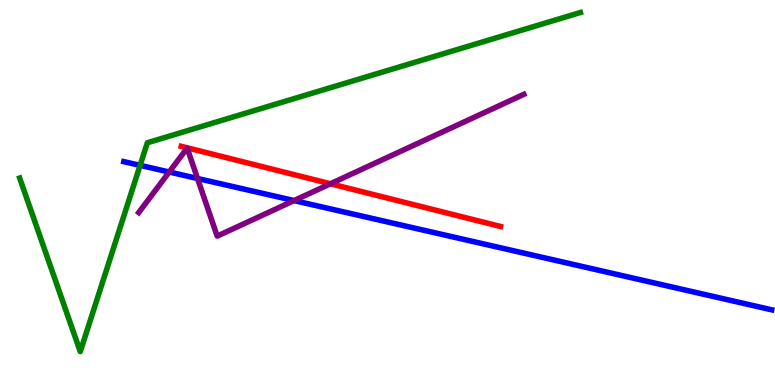[{'lines': ['blue', 'red'], 'intersections': []}, {'lines': ['green', 'red'], 'intersections': []}, {'lines': ['purple', 'red'], 'intersections': [{'x': 4.26, 'y': 5.23}]}, {'lines': ['blue', 'green'], 'intersections': [{'x': 1.81, 'y': 5.71}]}, {'lines': ['blue', 'purple'], 'intersections': [{'x': 2.18, 'y': 5.53}, {'x': 2.55, 'y': 5.36}, {'x': 3.79, 'y': 4.79}]}, {'lines': ['green', 'purple'], 'intersections': []}]